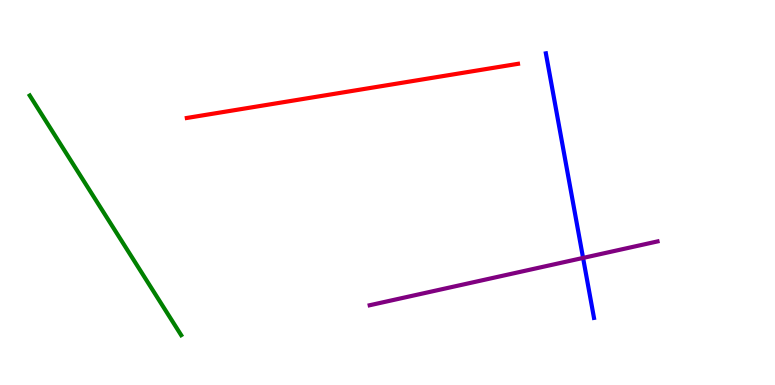[{'lines': ['blue', 'red'], 'intersections': []}, {'lines': ['green', 'red'], 'intersections': []}, {'lines': ['purple', 'red'], 'intersections': []}, {'lines': ['blue', 'green'], 'intersections': []}, {'lines': ['blue', 'purple'], 'intersections': [{'x': 7.52, 'y': 3.3}]}, {'lines': ['green', 'purple'], 'intersections': []}]